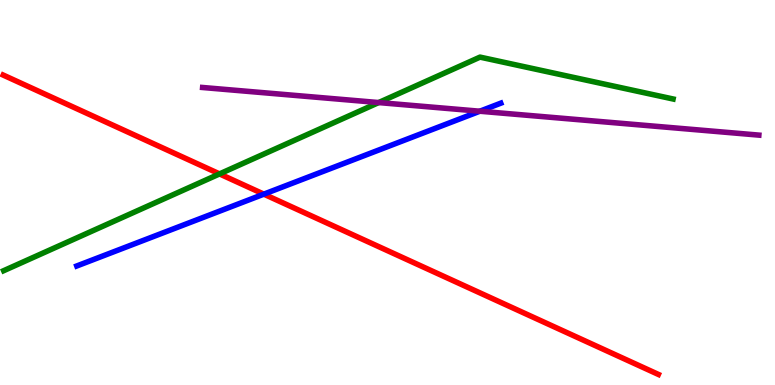[{'lines': ['blue', 'red'], 'intersections': [{'x': 3.4, 'y': 4.96}]}, {'lines': ['green', 'red'], 'intersections': [{'x': 2.83, 'y': 5.48}]}, {'lines': ['purple', 'red'], 'intersections': []}, {'lines': ['blue', 'green'], 'intersections': []}, {'lines': ['blue', 'purple'], 'intersections': [{'x': 6.19, 'y': 7.11}]}, {'lines': ['green', 'purple'], 'intersections': [{'x': 4.89, 'y': 7.34}]}]